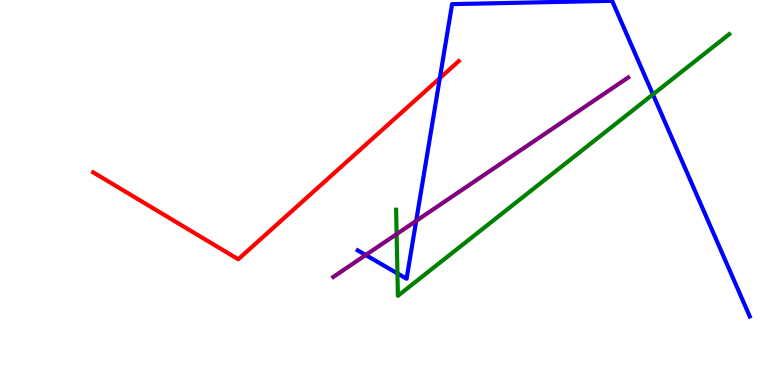[{'lines': ['blue', 'red'], 'intersections': [{'x': 5.68, 'y': 7.97}]}, {'lines': ['green', 'red'], 'intersections': []}, {'lines': ['purple', 'red'], 'intersections': []}, {'lines': ['blue', 'green'], 'intersections': [{'x': 5.13, 'y': 2.9}, {'x': 8.43, 'y': 7.55}]}, {'lines': ['blue', 'purple'], 'intersections': [{'x': 4.72, 'y': 3.38}, {'x': 5.37, 'y': 4.26}]}, {'lines': ['green', 'purple'], 'intersections': [{'x': 5.12, 'y': 3.92}]}]